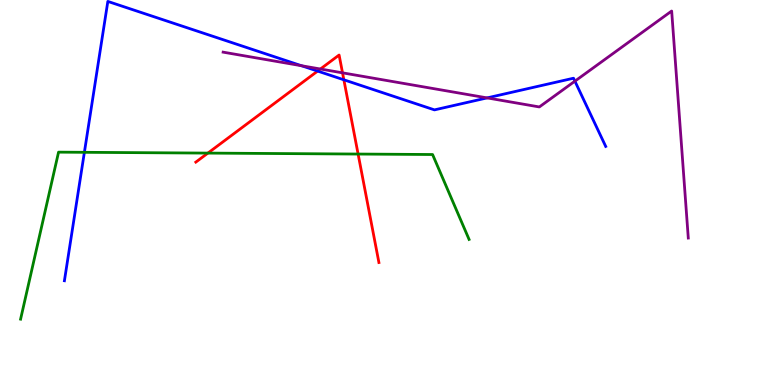[{'lines': ['blue', 'red'], 'intersections': [{'x': 4.1, 'y': 8.15}, {'x': 4.44, 'y': 7.93}]}, {'lines': ['green', 'red'], 'intersections': [{'x': 2.68, 'y': 6.02}, {'x': 4.62, 'y': 6.0}]}, {'lines': ['purple', 'red'], 'intersections': [{'x': 4.13, 'y': 8.21}, {'x': 4.42, 'y': 8.11}]}, {'lines': ['blue', 'green'], 'intersections': [{'x': 1.09, 'y': 6.04}]}, {'lines': ['blue', 'purple'], 'intersections': [{'x': 3.89, 'y': 8.29}, {'x': 6.29, 'y': 7.46}, {'x': 7.42, 'y': 7.89}]}, {'lines': ['green', 'purple'], 'intersections': []}]